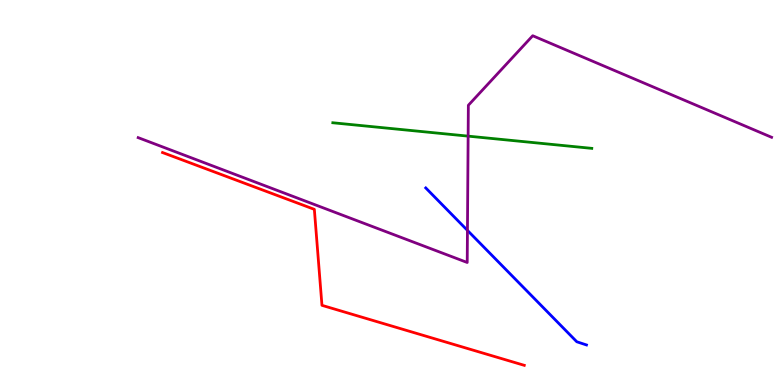[{'lines': ['blue', 'red'], 'intersections': []}, {'lines': ['green', 'red'], 'intersections': []}, {'lines': ['purple', 'red'], 'intersections': []}, {'lines': ['blue', 'green'], 'intersections': []}, {'lines': ['blue', 'purple'], 'intersections': [{'x': 6.03, 'y': 4.02}]}, {'lines': ['green', 'purple'], 'intersections': [{'x': 6.04, 'y': 6.46}]}]